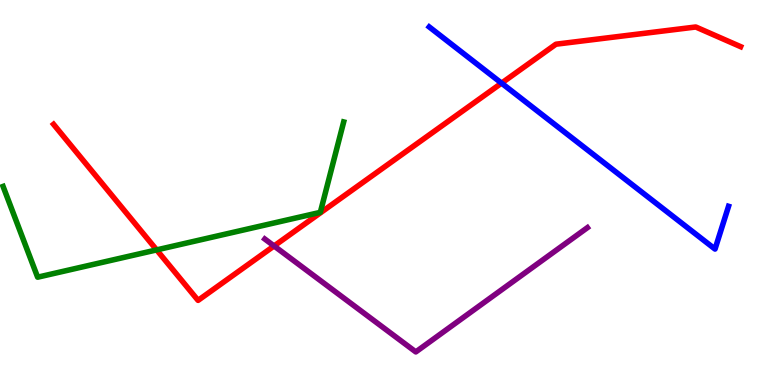[{'lines': ['blue', 'red'], 'intersections': [{'x': 6.47, 'y': 7.84}]}, {'lines': ['green', 'red'], 'intersections': [{'x': 2.02, 'y': 3.51}]}, {'lines': ['purple', 'red'], 'intersections': [{'x': 3.54, 'y': 3.61}]}, {'lines': ['blue', 'green'], 'intersections': []}, {'lines': ['blue', 'purple'], 'intersections': []}, {'lines': ['green', 'purple'], 'intersections': []}]